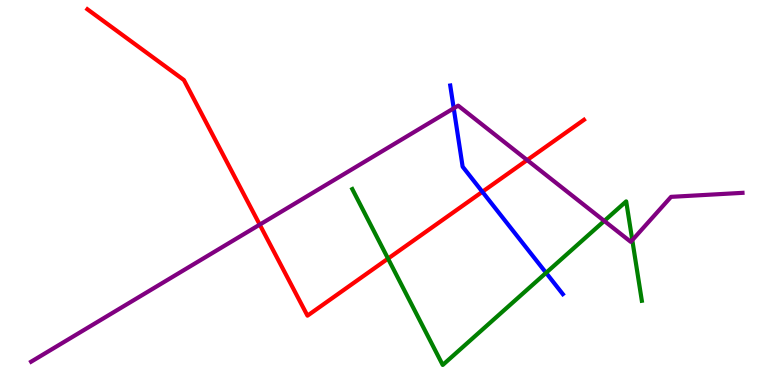[{'lines': ['blue', 'red'], 'intersections': [{'x': 6.22, 'y': 5.02}]}, {'lines': ['green', 'red'], 'intersections': [{'x': 5.01, 'y': 3.28}]}, {'lines': ['purple', 'red'], 'intersections': [{'x': 3.35, 'y': 4.17}, {'x': 6.8, 'y': 5.84}]}, {'lines': ['blue', 'green'], 'intersections': [{'x': 7.05, 'y': 2.91}]}, {'lines': ['blue', 'purple'], 'intersections': [{'x': 5.85, 'y': 7.19}]}, {'lines': ['green', 'purple'], 'intersections': [{'x': 7.8, 'y': 4.26}, {'x': 8.16, 'y': 3.76}]}]